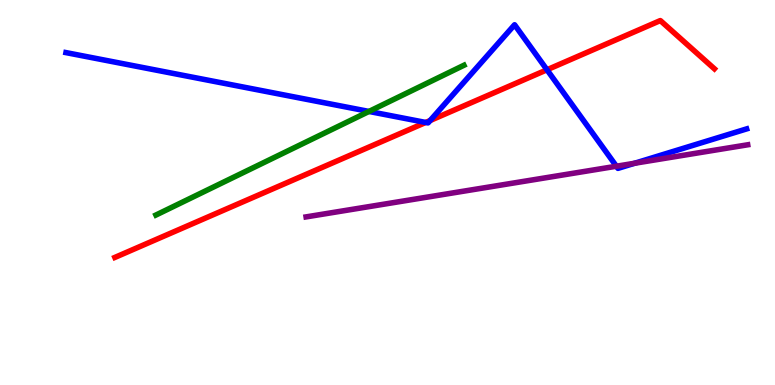[{'lines': ['blue', 'red'], 'intersections': [{'x': 5.49, 'y': 6.82}, {'x': 5.55, 'y': 6.87}, {'x': 7.06, 'y': 8.19}]}, {'lines': ['green', 'red'], 'intersections': []}, {'lines': ['purple', 'red'], 'intersections': []}, {'lines': ['blue', 'green'], 'intersections': [{'x': 4.76, 'y': 7.11}]}, {'lines': ['blue', 'purple'], 'intersections': [{'x': 7.95, 'y': 5.68}, {'x': 8.19, 'y': 5.76}]}, {'lines': ['green', 'purple'], 'intersections': []}]